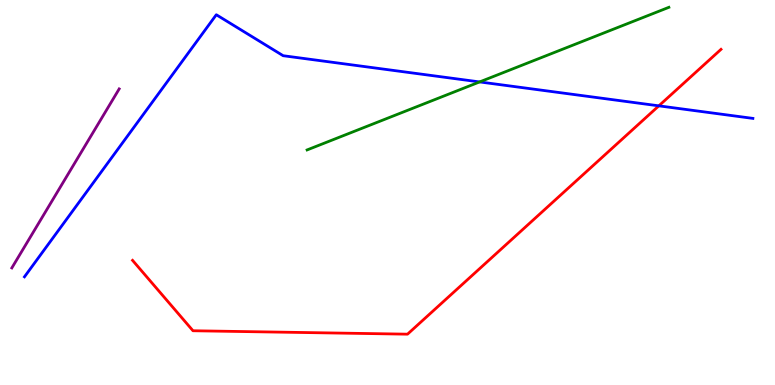[{'lines': ['blue', 'red'], 'intersections': [{'x': 8.5, 'y': 7.25}]}, {'lines': ['green', 'red'], 'intersections': []}, {'lines': ['purple', 'red'], 'intersections': []}, {'lines': ['blue', 'green'], 'intersections': [{'x': 6.19, 'y': 7.87}]}, {'lines': ['blue', 'purple'], 'intersections': []}, {'lines': ['green', 'purple'], 'intersections': []}]